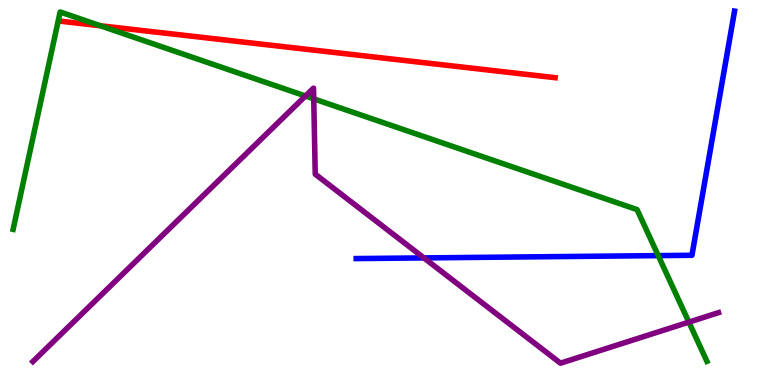[{'lines': ['blue', 'red'], 'intersections': []}, {'lines': ['green', 'red'], 'intersections': [{'x': 1.3, 'y': 9.33}]}, {'lines': ['purple', 'red'], 'intersections': []}, {'lines': ['blue', 'green'], 'intersections': [{'x': 8.49, 'y': 3.36}]}, {'lines': ['blue', 'purple'], 'intersections': [{'x': 5.47, 'y': 3.3}]}, {'lines': ['green', 'purple'], 'intersections': [{'x': 3.94, 'y': 7.51}, {'x': 4.05, 'y': 7.43}, {'x': 8.89, 'y': 1.63}]}]